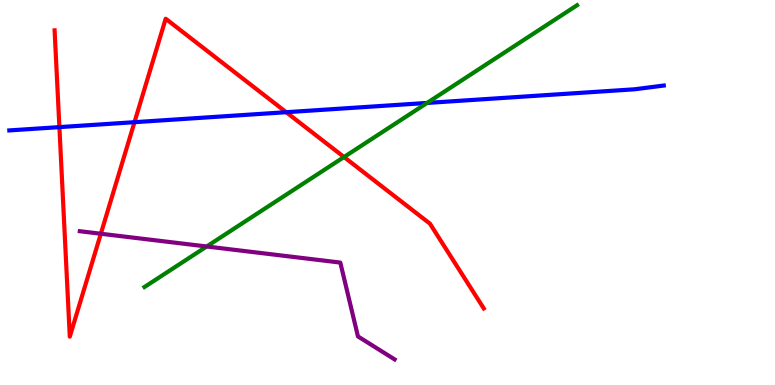[{'lines': ['blue', 'red'], 'intersections': [{'x': 0.766, 'y': 6.7}, {'x': 1.74, 'y': 6.83}, {'x': 3.69, 'y': 7.09}]}, {'lines': ['green', 'red'], 'intersections': [{'x': 4.44, 'y': 5.92}]}, {'lines': ['purple', 'red'], 'intersections': [{'x': 1.3, 'y': 3.93}]}, {'lines': ['blue', 'green'], 'intersections': [{'x': 5.51, 'y': 7.33}]}, {'lines': ['blue', 'purple'], 'intersections': []}, {'lines': ['green', 'purple'], 'intersections': [{'x': 2.67, 'y': 3.6}]}]